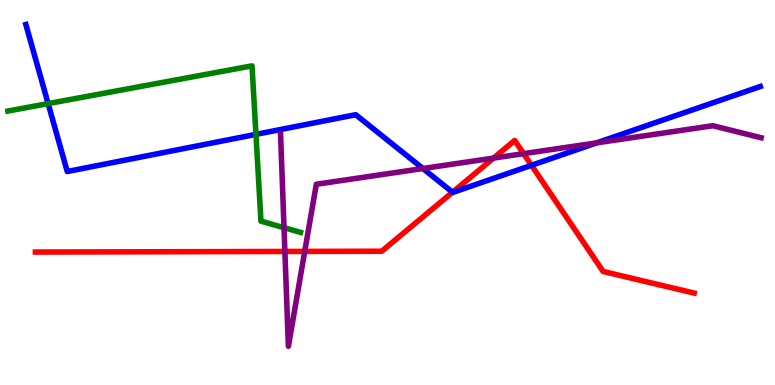[{'lines': ['blue', 'red'], 'intersections': [{'x': 5.84, 'y': 5.01}, {'x': 6.86, 'y': 5.71}]}, {'lines': ['green', 'red'], 'intersections': []}, {'lines': ['purple', 'red'], 'intersections': [{'x': 3.68, 'y': 3.47}, {'x': 3.93, 'y': 3.47}, {'x': 6.37, 'y': 5.89}, {'x': 6.76, 'y': 6.01}]}, {'lines': ['blue', 'green'], 'intersections': [{'x': 0.621, 'y': 7.31}, {'x': 3.3, 'y': 6.51}]}, {'lines': ['blue', 'purple'], 'intersections': [{'x': 5.46, 'y': 5.62}, {'x': 7.7, 'y': 6.29}]}, {'lines': ['green', 'purple'], 'intersections': [{'x': 3.66, 'y': 4.09}]}]